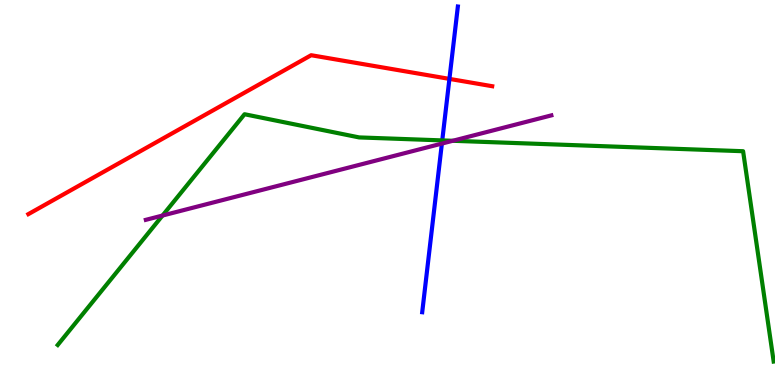[{'lines': ['blue', 'red'], 'intersections': [{'x': 5.8, 'y': 7.95}]}, {'lines': ['green', 'red'], 'intersections': []}, {'lines': ['purple', 'red'], 'intersections': []}, {'lines': ['blue', 'green'], 'intersections': [{'x': 5.71, 'y': 6.35}]}, {'lines': ['blue', 'purple'], 'intersections': [{'x': 5.7, 'y': 6.27}]}, {'lines': ['green', 'purple'], 'intersections': [{'x': 2.1, 'y': 4.4}, {'x': 5.84, 'y': 6.34}]}]